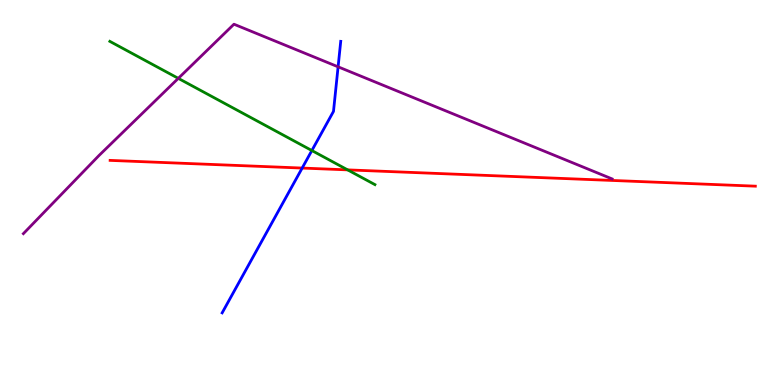[{'lines': ['blue', 'red'], 'intersections': [{'x': 3.9, 'y': 5.63}]}, {'lines': ['green', 'red'], 'intersections': [{'x': 4.49, 'y': 5.59}]}, {'lines': ['purple', 'red'], 'intersections': []}, {'lines': ['blue', 'green'], 'intersections': [{'x': 4.02, 'y': 6.09}]}, {'lines': ['blue', 'purple'], 'intersections': [{'x': 4.36, 'y': 8.26}]}, {'lines': ['green', 'purple'], 'intersections': [{'x': 2.3, 'y': 7.96}]}]